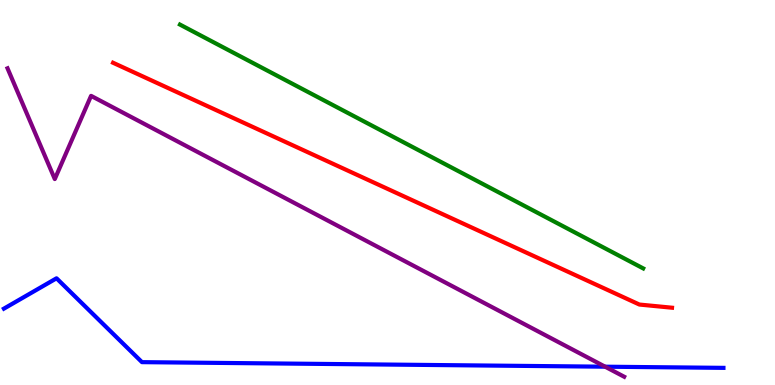[{'lines': ['blue', 'red'], 'intersections': []}, {'lines': ['green', 'red'], 'intersections': []}, {'lines': ['purple', 'red'], 'intersections': []}, {'lines': ['blue', 'green'], 'intersections': []}, {'lines': ['blue', 'purple'], 'intersections': [{'x': 7.81, 'y': 0.475}]}, {'lines': ['green', 'purple'], 'intersections': []}]